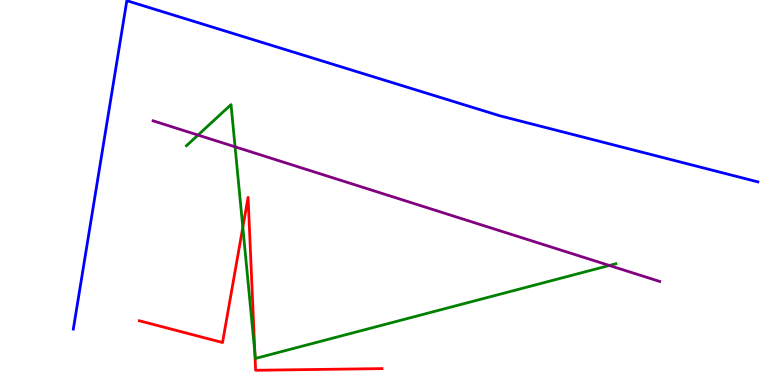[{'lines': ['blue', 'red'], 'intersections': []}, {'lines': ['green', 'red'], 'intersections': [{'x': 3.13, 'y': 4.1}, {'x': 3.29, 'y': 0.846}]}, {'lines': ['purple', 'red'], 'intersections': []}, {'lines': ['blue', 'green'], 'intersections': []}, {'lines': ['blue', 'purple'], 'intersections': []}, {'lines': ['green', 'purple'], 'intersections': [{'x': 2.56, 'y': 6.49}, {'x': 3.03, 'y': 6.19}, {'x': 7.86, 'y': 3.1}]}]